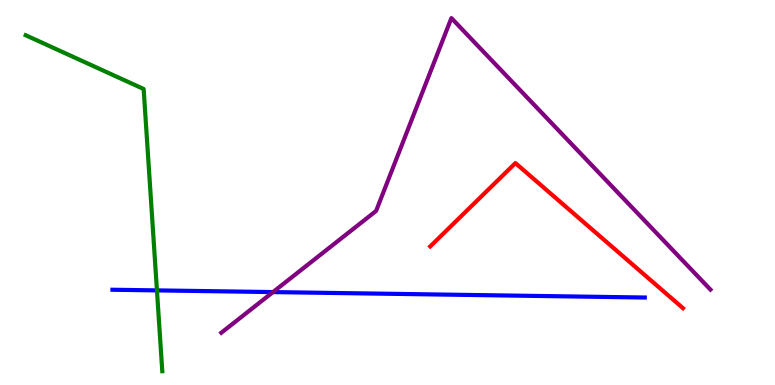[{'lines': ['blue', 'red'], 'intersections': []}, {'lines': ['green', 'red'], 'intersections': []}, {'lines': ['purple', 'red'], 'intersections': []}, {'lines': ['blue', 'green'], 'intersections': [{'x': 2.03, 'y': 2.46}]}, {'lines': ['blue', 'purple'], 'intersections': [{'x': 3.52, 'y': 2.41}]}, {'lines': ['green', 'purple'], 'intersections': []}]